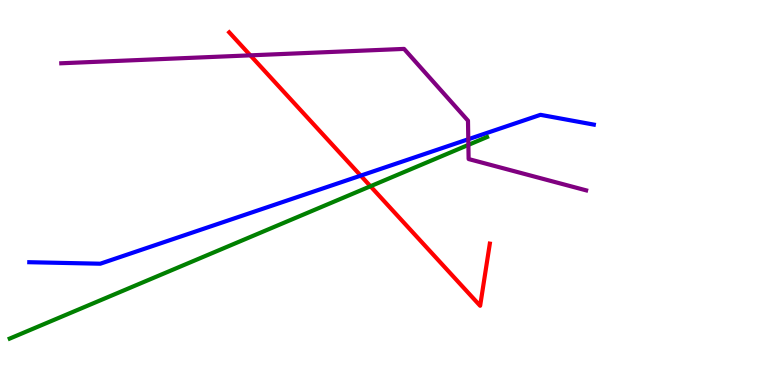[{'lines': ['blue', 'red'], 'intersections': [{'x': 4.65, 'y': 5.44}]}, {'lines': ['green', 'red'], 'intersections': [{'x': 4.78, 'y': 5.16}]}, {'lines': ['purple', 'red'], 'intersections': [{'x': 3.23, 'y': 8.56}]}, {'lines': ['blue', 'green'], 'intersections': []}, {'lines': ['blue', 'purple'], 'intersections': [{'x': 6.04, 'y': 6.38}]}, {'lines': ['green', 'purple'], 'intersections': [{'x': 6.04, 'y': 6.24}]}]